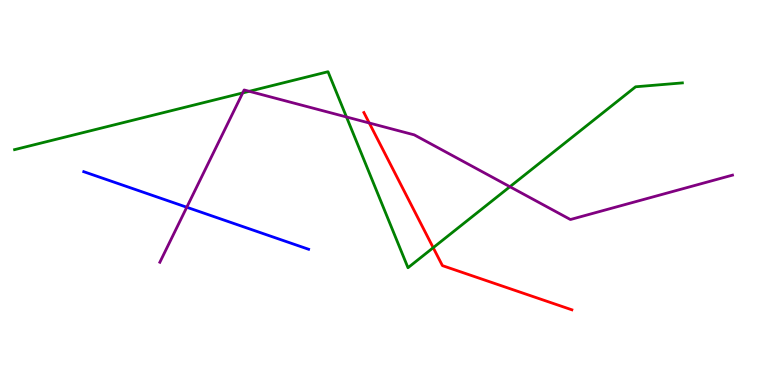[{'lines': ['blue', 'red'], 'intersections': []}, {'lines': ['green', 'red'], 'intersections': [{'x': 5.59, 'y': 3.57}]}, {'lines': ['purple', 'red'], 'intersections': [{'x': 4.76, 'y': 6.81}]}, {'lines': ['blue', 'green'], 'intersections': []}, {'lines': ['blue', 'purple'], 'intersections': [{'x': 2.41, 'y': 4.62}]}, {'lines': ['green', 'purple'], 'intersections': [{'x': 3.13, 'y': 7.59}, {'x': 3.22, 'y': 7.63}, {'x': 4.47, 'y': 6.96}, {'x': 6.58, 'y': 5.15}]}]